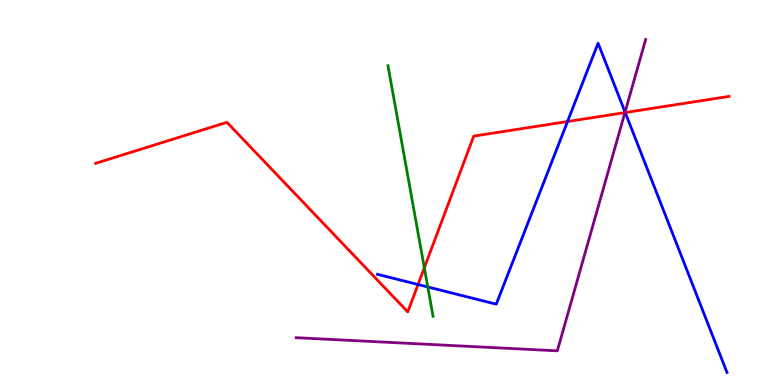[{'lines': ['blue', 'red'], 'intersections': [{'x': 5.39, 'y': 2.61}, {'x': 7.32, 'y': 6.84}, {'x': 8.07, 'y': 7.08}]}, {'lines': ['green', 'red'], 'intersections': [{'x': 5.48, 'y': 3.04}]}, {'lines': ['purple', 'red'], 'intersections': [{'x': 8.06, 'y': 7.08}]}, {'lines': ['blue', 'green'], 'intersections': [{'x': 5.52, 'y': 2.55}]}, {'lines': ['blue', 'purple'], 'intersections': [{'x': 8.07, 'y': 7.09}]}, {'lines': ['green', 'purple'], 'intersections': []}]